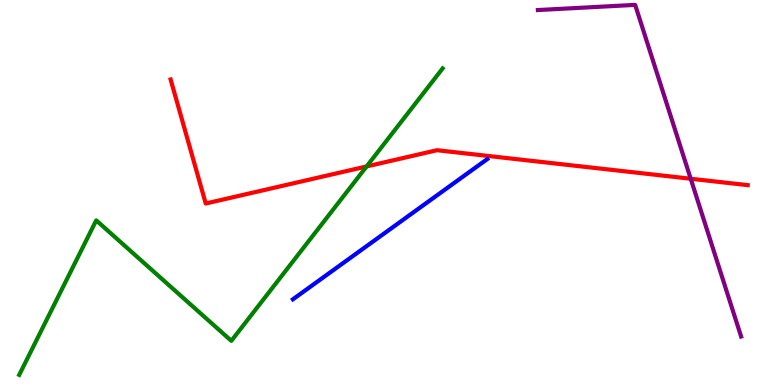[{'lines': ['blue', 'red'], 'intersections': []}, {'lines': ['green', 'red'], 'intersections': [{'x': 4.73, 'y': 5.68}]}, {'lines': ['purple', 'red'], 'intersections': [{'x': 8.91, 'y': 5.36}]}, {'lines': ['blue', 'green'], 'intersections': []}, {'lines': ['blue', 'purple'], 'intersections': []}, {'lines': ['green', 'purple'], 'intersections': []}]